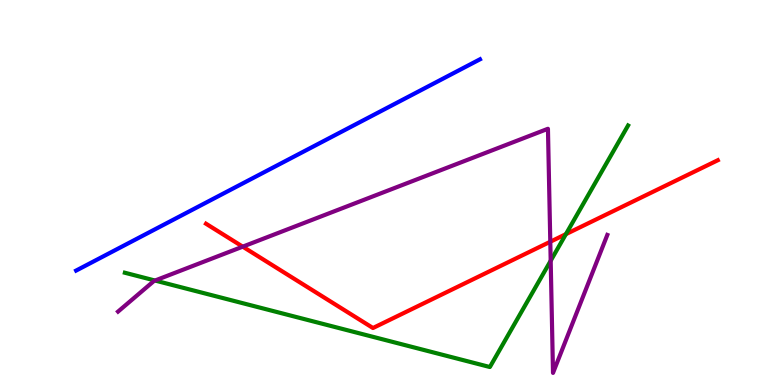[{'lines': ['blue', 'red'], 'intersections': []}, {'lines': ['green', 'red'], 'intersections': [{'x': 7.3, 'y': 3.92}]}, {'lines': ['purple', 'red'], 'intersections': [{'x': 3.13, 'y': 3.59}, {'x': 7.1, 'y': 3.72}]}, {'lines': ['blue', 'green'], 'intersections': []}, {'lines': ['blue', 'purple'], 'intersections': []}, {'lines': ['green', 'purple'], 'intersections': [{'x': 2.0, 'y': 2.71}, {'x': 7.11, 'y': 3.23}]}]